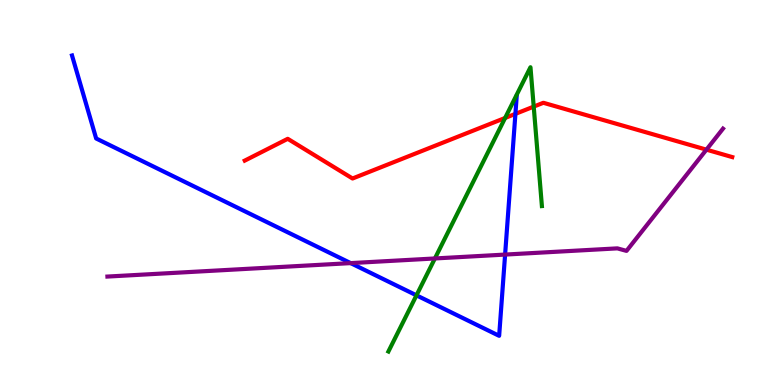[{'lines': ['blue', 'red'], 'intersections': [{'x': 6.65, 'y': 7.04}]}, {'lines': ['green', 'red'], 'intersections': [{'x': 6.52, 'y': 6.94}, {'x': 6.89, 'y': 7.23}]}, {'lines': ['purple', 'red'], 'intersections': [{'x': 9.12, 'y': 6.11}]}, {'lines': ['blue', 'green'], 'intersections': [{'x': 5.37, 'y': 2.33}]}, {'lines': ['blue', 'purple'], 'intersections': [{'x': 4.52, 'y': 3.17}, {'x': 6.52, 'y': 3.39}]}, {'lines': ['green', 'purple'], 'intersections': [{'x': 5.61, 'y': 3.29}]}]